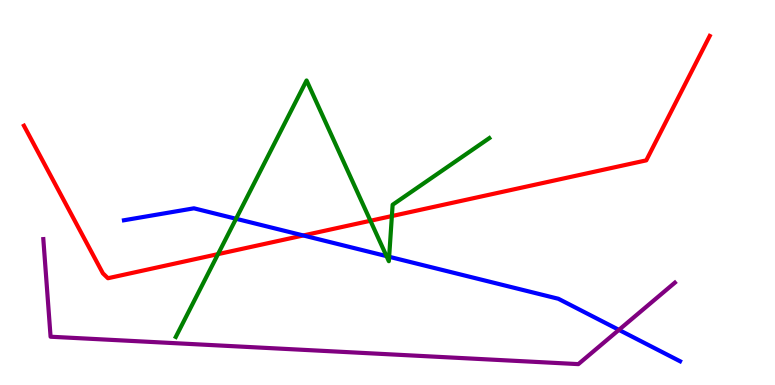[{'lines': ['blue', 'red'], 'intersections': [{'x': 3.91, 'y': 3.88}]}, {'lines': ['green', 'red'], 'intersections': [{'x': 2.81, 'y': 3.4}, {'x': 4.78, 'y': 4.27}, {'x': 5.06, 'y': 4.39}]}, {'lines': ['purple', 'red'], 'intersections': []}, {'lines': ['blue', 'green'], 'intersections': [{'x': 3.05, 'y': 4.32}, {'x': 4.99, 'y': 3.35}, {'x': 5.02, 'y': 3.33}]}, {'lines': ['blue', 'purple'], 'intersections': [{'x': 7.99, 'y': 1.43}]}, {'lines': ['green', 'purple'], 'intersections': []}]